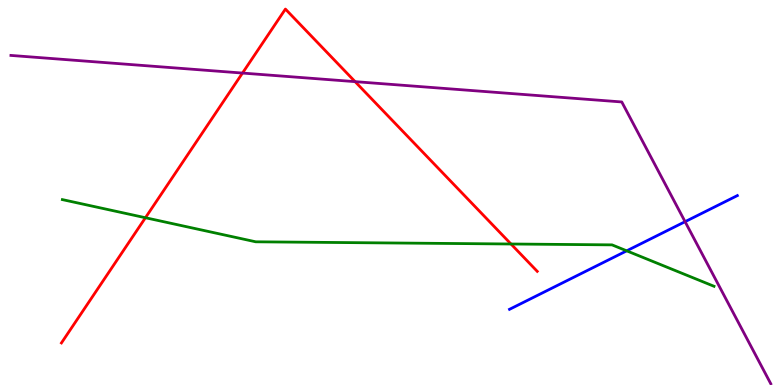[{'lines': ['blue', 'red'], 'intersections': []}, {'lines': ['green', 'red'], 'intersections': [{'x': 1.88, 'y': 4.34}, {'x': 6.59, 'y': 3.66}]}, {'lines': ['purple', 'red'], 'intersections': [{'x': 3.13, 'y': 8.1}, {'x': 4.58, 'y': 7.88}]}, {'lines': ['blue', 'green'], 'intersections': [{'x': 8.09, 'y': 3.48}]}, {'lines': ['blue', 'purple'], 'intersections': [{'x': 8.84, 'y': 4.24}]}, {'lines': ['green', 'purple'], 'intersections': []}]